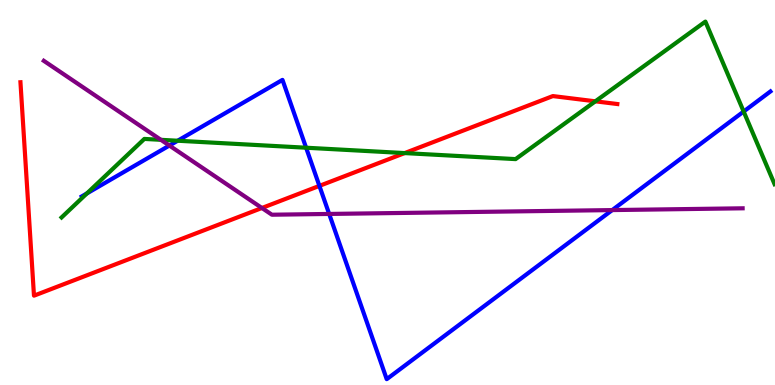[{'lines': ['blue', 'red'], 'intersections': [{'x': 4.12, 'y': 5.17}]}, {'lines': ['green', 'red'], 'intersections': [{'x': 5.22, 'y': 6.02}, {'x': 7.68, 'y': 7.37}]}, {'lines': ['purple', 'red'], 'intersections': [{'x': 3.38, 'y': 4.6}]}, {'lines': ['blue', 'green'], 'intersections': [{'x': 1.12, 'y': 4.98}, {'x': 2.29, 'y': 6.34}, {'x': 3.95, 'y': 6.16}, {'x': 9.6, 'y': 7.1}]}, {'lines': ['blue', 'purple'], 'intersections': [{'x': 2.19, 'y': 6.22}, {'x': 4.25, 'y': 4.44}, {'x': 7.9, 'y': 4.54}]}, {'lines': ['green', 'purple'], 'intersections': [{'x': 2.08, 'y': 6.37}]}]